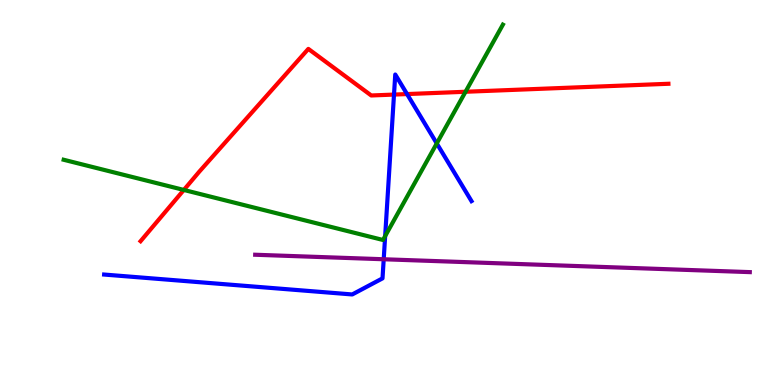[{'lines': ['blue', 'red'], 'intersections': [{'x': 5.08, 'y': 7.54}, {'x': 5.25, 'y': 7.56}]}, {'lines': ['green', 'red'], 'intersections': [{'x': 2.37, 'y': 5.07}, {'x': 6.01, 'y': 7.62}]}, {'lines': ['purple', 'red'], 'intersections': []}, {'lines': ['blue', 'green'], 'intersections': [{'x': 4.97, 'y': 3.87}, {'x': 5.64, 'y': 6.27}]}, {'lines': ['blue', 'purple'], 'intersections': [{'x': 4.95, 'y': 3.27}]}, {'lines': ['green', 'purple'], 'intersections': []}]